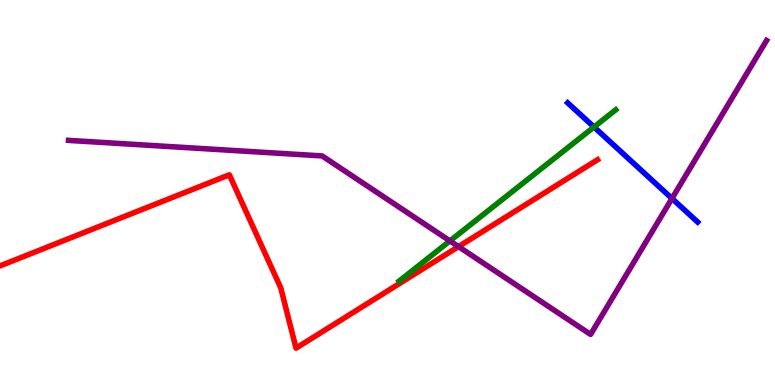[{'lines': ['blue', 'red'], 'intersections': []}, {'lines': ['green', 'red'], 'intersections': []}, {'lines': ['purple', 'red'], 'intersections': [{'x': 5.92, 'y': 3.59}]}, {'lines': ['blue', 'green'], 'intersections': [{'x': 7.66, 'y': 6.7}]}, {'lines': ['blue', 'purple'], 'intersections': [{'x': 8.67, 'y': 4.84}]}, {'lines': ['green', 'purple'], 'intersections': [{'x': 5.81, 'y': 3.74}]}]